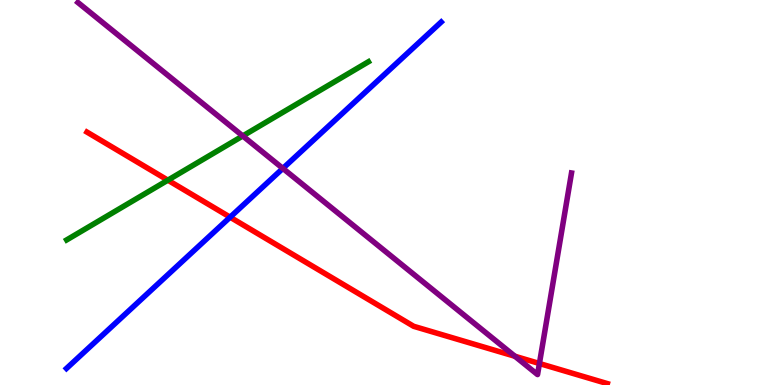[{'lines': ['blue', 'red'], 'intersections': [{'x': 2.97, 'y': 4.36}]}, {'lines': ['green', 'red'], 'intersections': [{'x': 2.17, 'y': 5.32}]}, {'lines': ['purple', 'red'], 'intersections': [{'x': 6.64, 'y': 0.747}, {'x': 6.96, 'y': 0.558}]}, {'lines': ['blue', 'green'], 'intersections': []}, {'lines': ['blue', 'purple'], 'intersections': [{'x': 3.65, 'y': 5.63}]}, {'lines': ['green', 'purple'], 'intersections': [{'x': 3.13, 'y': 6.47}]}]